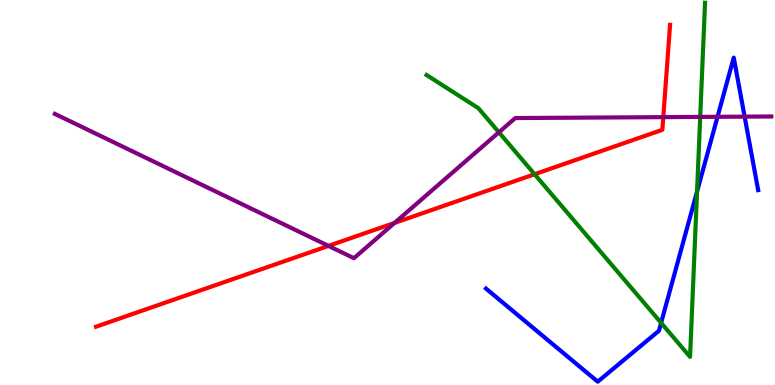[{'lines': ['blue', 'red'], 'intersections': []}, {'lines': ['green', 'red'], 'intersections': [{'x': 6.9, 'y': 5.47}]}, {'lines': ['purple', 'red'], 'intersections': [{'x': 4.24, 'y': 3.61}, {'x': 5.09, 'y': 4.21}, {'x': 8.56, 'y': 6.96}]}, {'lines': ['blue', 'green'], 'intersections': [{'x': 8.53, 'y': 1.61}, {'x': 8.99, 'y': 5.02}]}, {'lines': ['blue', 'purple'], 'intersections': [{'x': 9.26, 'y': 6.97}, {'x': 9.61, 'y': 6.97}]}, {'lines': ['green', 'purple'], 'intersections': [{'x': 6.44, 'y': 6.56}, {'x': 9.04, 'y': 6.96}]}]